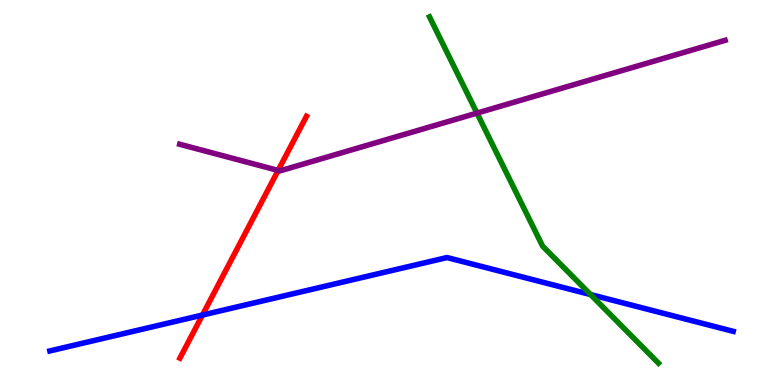[{'lines': ['blue', 'red'], 'intersections': [{'x': 2.61, 'y': 1.82}]}, {'lines': ['green', 'red'], 'intersections': []}, {'lines': ['purple', 'red'], 'intersections': [{'x': 3.59, 'y': 5.57}]}, {'lines': ['blue', 'green'], 'intersections': [{'x': 7.62, 'y': 2.35}]}, {'lines': ['blue', 'purple'], 'intersections': []}, {'lines': ['green', 'purple'], 'intersections': [{'x': 6.15, 'y': 7.06}]}]